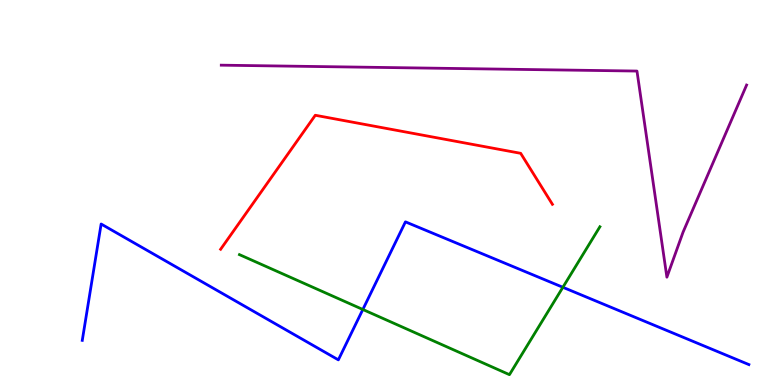[{'lines': ['blue', 'red'], 'intersections': []}, {'lines': ['green', 'red'], 'intersections': []}, {'lines': ['purple', 'red'], 'intersections': []}, {'lines': ['blue', 'green'], 'intersections': [{'x': 4.68, 'y': 1.96}, {'x': 7.26, 'y': 2.54}]}, {'lines': ['blue', 'purple'], 'intersections': []}, {'lines': ['green', 'purple'], 'intersections': []}]